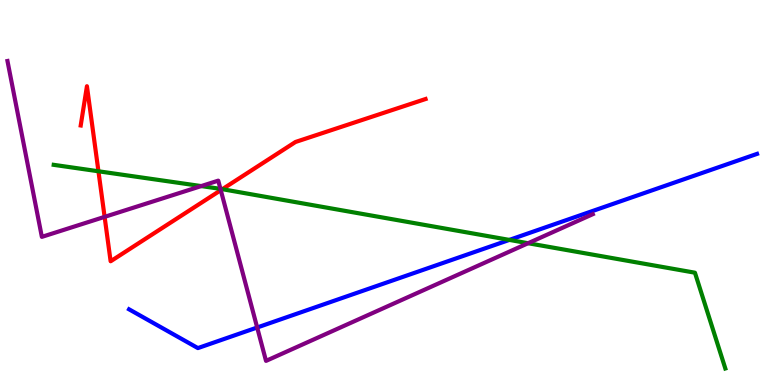[{'lines': ['blue', 'red'], 'intersections': []}, {'lines': ['green', 'red'], 'intersections': [{'x': 1.27, 'y': 5.55}, {'x': 2.87, 'y': 5.09}]}, {'lines': ['purple', 'red'], 'intersections': [{'x': 1.35, 'y': 4.37}, {'x': 2.85, 'y': 5.06}]}, {'lines': ['blue', 'green'], 'intersections': [{'x': 6.57, 'y': 3.77}]}, {'lines': ['blue', 'purple'], 'intersections': [{'x': 3.32, 'y': 1.49}]}, {'lines': ['green', 'purple'], 'intersections': [{'x': 2.6, 'y': 5.17}, {'x': 2.84, 'y': 5.09}, {'x': 6.81, 'y': 3.68}]}]